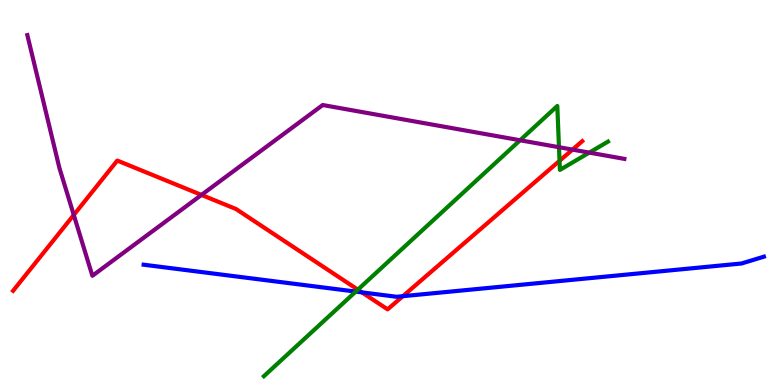[{'lines': ['blue', 'red'], 'intersections': [{'x': 4.67, 'y': 2.41}, {'x': 5.2, 'y': 2.31}]}, {'lines': ['green', 'red'], 'intersections': [{'x': 4.62, 'y': 2.48}, {'x': 7.22, 'y': 5.82}]}, {'lines': ['purple', 'red'], 'intersections': [{'x': 0.952, 'y': 4.42}, {'x': 2.6, 'y': 4.94}, {'x': 7.39, 'y': 6.11}]}, {'lines': ['blue', 'green'], 'intersections': [{'x': 4.59, 'y': 2.43}]}, {'lines': ['blue', 'purple'], 'intersections': []}, {'lines': ['green', 'purple'], 'intersections': [{'x': 6.71, 'y': 6.36}, {'x': 7.21, 'y': 6.18}, {'x': 7.6, 'y': 6.04}]}]